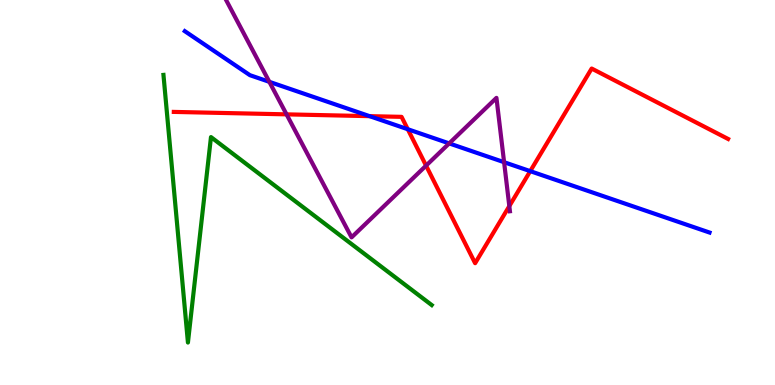[{'lines': ['blue', 'red'], 'intersections': [{'x': 4.77, 'y': 6.98}, {'x': 5.26, 'y': 6.64}, {'x': 6.84, 'y': 5.55}]}, {'lines': ['green', 'red'], 'intersections': []}, {'lines': ['purple', 'red'], 'intersections': [{'x': 3.7, 'y': 7.03}, {'x': 5.5, 'y': 5.7}, {'x': 6.57, 'y': 4.65}]}, {'lines': ['blue', 'green'], 'intersections': []}, {'lines': ['blue', 'purple'], 'intersections': [{'x': 3.48, 'y': 7.87}, {'x': 5.8, 'y': 6.28}, {'x': 6.5, 'y': 5.79}]}, {'lines': ['green', 'purple'], 'intersections': []}]